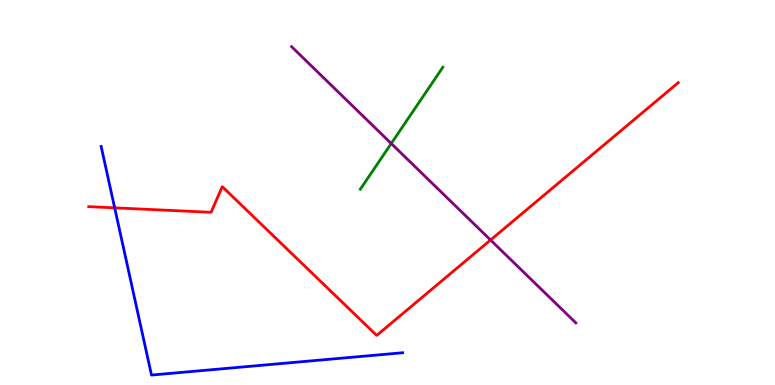[{'lines': ['blue', 'red'], 'intersections': [{'x': 1.48, 'y': 4.6}]}, {'lines': ['green', 'red'], 'intersections': []}, {'lines': ['purple', 'red'], 'intersections': [{'x': 6.33, 'y': 3.77}]}, {'lines': ['blue', 'green'], 'intersections': []}, {'lines': ['blue', 'purple'], 'intersections': []}, {'lines': ['green', 'purple'], 'intersections': [{'x': 5.05, 'y': 6.27}]}]